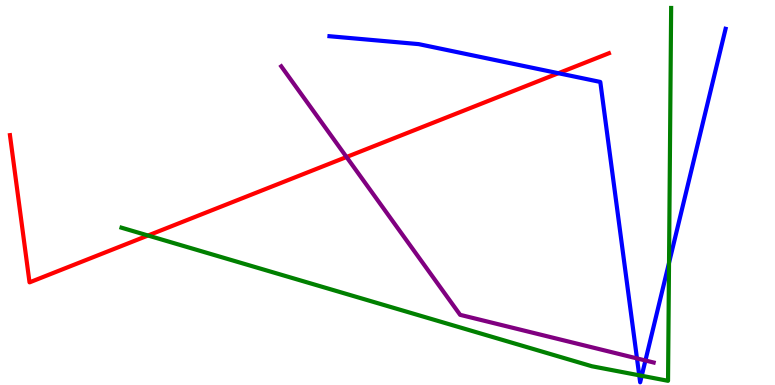[{'lines': ['blue', 'red'], 'intersections': [{'x': 7.21, 'y': 8.1}]}, {'lines': ['green', 'red'], 'intersections': [{'x': 1.91, 'y': 3.88}]}, {'lines': ['purple', 'red'], 'intersections': [{'x': 4.47, 'y': 5.92}]}, {'lines': ['blue', 'green'], 'intersections': [{'x': 8.25, 'y': 0.252}, {'x': 8.28, 'y': 0.239}, {'x': 8.63, 'y': 3.17}]}, {'lines': ['blue', 'purple'], 'intersections': [{'x': 8.22, 'y': 0.691}, {'x': 8.33, 'y': 0.637}]}, {'lines': ['green', 'purple'], 'intersections': []}]